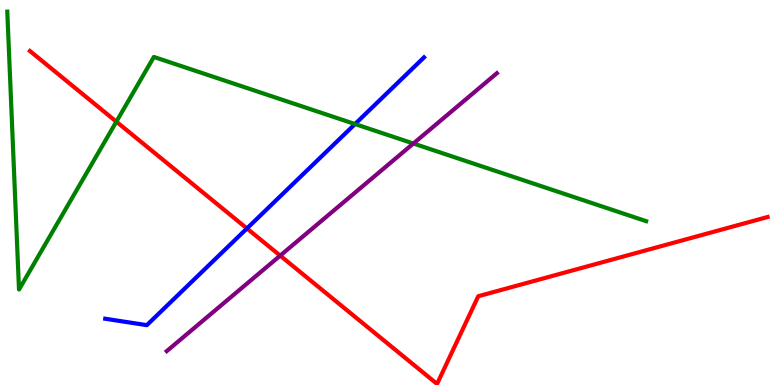[{'lines': ['blue', 'red'], 'intersections': [{'x': 3.19, 'y': 4.07}]}, {'lines': ['green', 'red'], 'intersections': [{'x': 1.5, 'y': 6.84}]}, {'lines': ['purple', 'red'], 'intersections': [{'x': 3.62, 'y': 3.36}]}, {'lines': ['blue', 'green'], 'intersections': [{'x': 4.58, 'y': 6.78}]}, {'lines': ['blue', 'purple'], 'intersections': []}, {'lines': ['green', 'purple'], 'intersections': [{'x': 5.33, 'y': 6.27}]}]